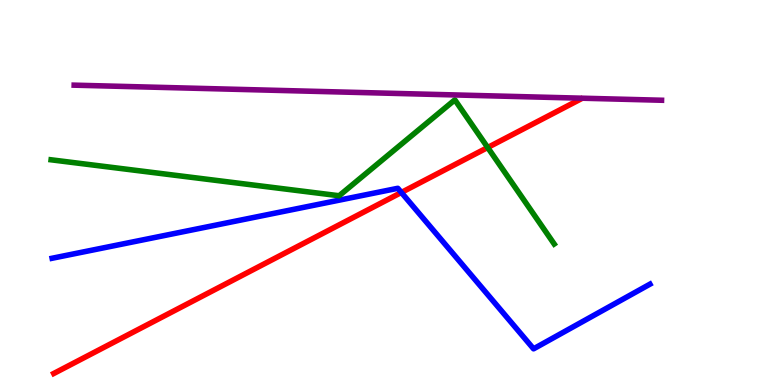[{'lines': ['blue', 'red'], 'intersections': [{'x': 5.18, 'y': 5.0}]}, {'lines': ['green', 'red'], 'intersections': [{'x': 6.29, 'y': 6.17}]}, {'lines': ['purple', 'red'], 'intersections': []}, {'lines': ['blue', 'green'], 'intersections': []}, {'lines': ['blue', 'purple'], 'intersections': []}, {'lines': ['green', 'purple'], 'intersections': []}]